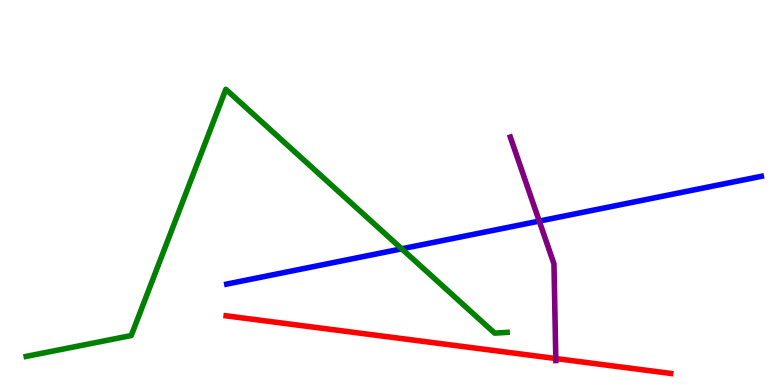[{'lines': ['blue', 'red'], 'intersections': []}, {'lines': ['green', 'red'], 'intersections': []}, {'lines': ['purple', 'red'], 'intersections': [{'x': 7.17, 'y': 0.687}]}, {'lines': ['blue', 'green'], 'intersections': [{'x': 5.18, 'y': 3.54}]}, {'lines': ['blue', 'purple'], 'intersections': [{'x': 6.96, 'y': 4.26}]}, {'lines': ['green', 'purple'], 'intersections': []}]